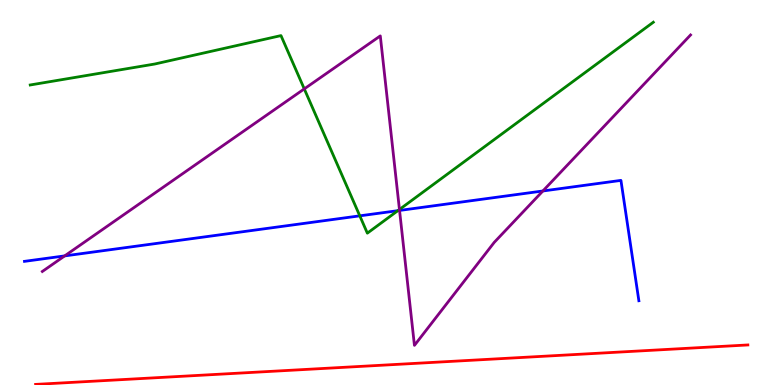[{'lines': ['blue', 'red'], 'intersections': []}, {'lines': ['green', 'red'], 'intersections': []}, {'lines': ['purple', 'red'], 'intersections': []}, {'lines': ['blue', 'green'], 'intersections': [{'x': 4.64, 'y': 4.39}, {'x': 5.13, 'y': 4.53}]}, {'lines': ['blue', 'purple'], 'intersections': [{'x': 0.835, 'y': 3.35}, {'x': 5.16, 'y': 4.53}, {'x': 7.0, 'y': 5.04}]}, {'lines': ['green', 'purple'], 'intersections': [{'x': 3.93, 'y': 7.69}, {'x': 5.15, 'y': 4.56}]}]